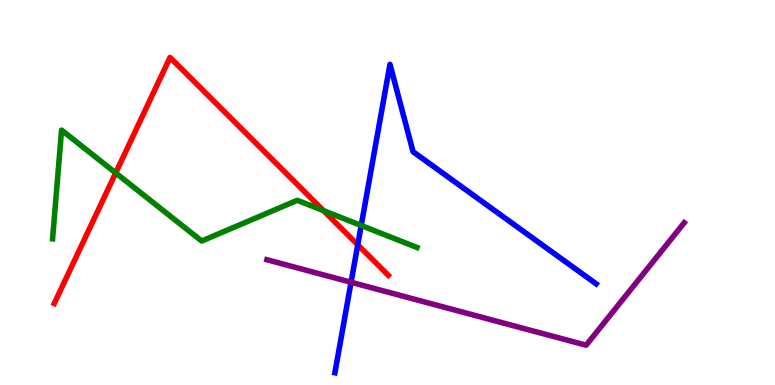[{'lines': ['blue', 'red'], 'intersections': [{'x': 4.62, 'y': 3.64}]}, {'lines': ['green', 'red'], 'intersections': [{'x': 1.49, 'y': 5.51}, {'x': 4.17, 'y': 4.53}]}, {'lines': ['purple', 'red'], 'intersections': []}, {'lines': ['blue', 'green'], 'intersections': [{'x': 4.66, 'y': 4.14}]}, {'lines': ['blue', 'purple'], 'intersections': [{'x': 4.53, 'y': 2.67}]}, {'lines': ['green', 'purple'], 'intersections': []}]